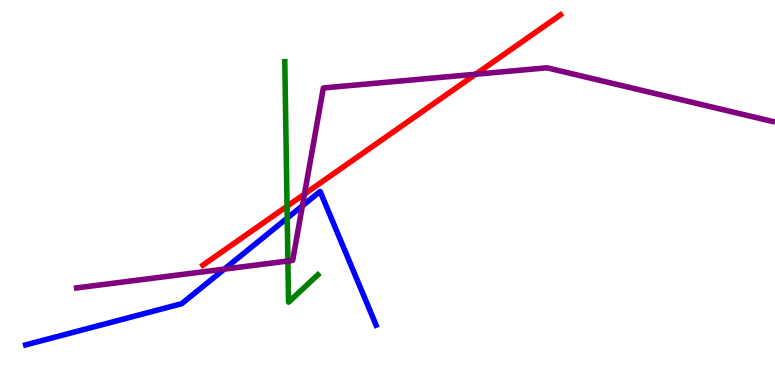[{'lines': ['blue', 'red'], 'intersections': []}, {'lines': ['green', 'red'], 'intersections': [{'x': 3.7, 'y': 4.64}]}, {'lines': ['purple', 'red'], 'intersections': [{'x': 3.93, 'y': 4.96}, {'x': 6.14, 'y': 8.07}]}, {'lines': ['blue', 'green'], 'intersections': [{'x': 3.71, 'y': 4.34}]}, {'lines': ['blue', 'purple'], 'intersections': [{'x': 2.89, 'y': 3.01}, {'x': 3.9, 'y': 4.65}]}, {'lines': ['green', 'purple'], 'intersections': [{'x': 3.71, 'y': 3.22}]}]